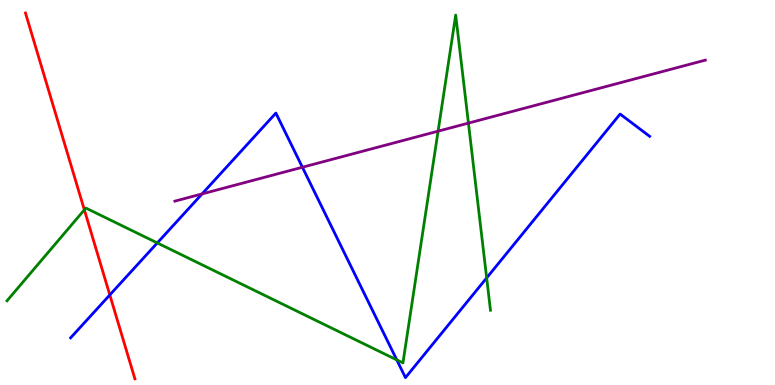[{'lines': ['blue', 'red'], 'intersections': [{'x': 1.42, 'y': 2.34}]}, {'lines': ['green', 'red'], 'intersections': [{'x': 1.09, 'y': 4.55}]}, {'lines': ['purple', 'red'], 'intersections': []}, {'lines': ['blue', 'green'], 'intersections': [{'x': 2.03, 'y': 3.69}, {'x': 5.12, 'y': 0.652}, {'x': 6.28, 'y': 2.78}]}, {'lines': ['blue', 'purple'], 'intersections': [{'x': 2.61, 'y': 4.96}, {'x': 3.9, 'y': 5.66}]}, {'lines': ['green', 'purple'], 'intersections': [{'x': 5.65, 'y': 6.59}, {'x': 6.04, 'y': 6.8}]}]